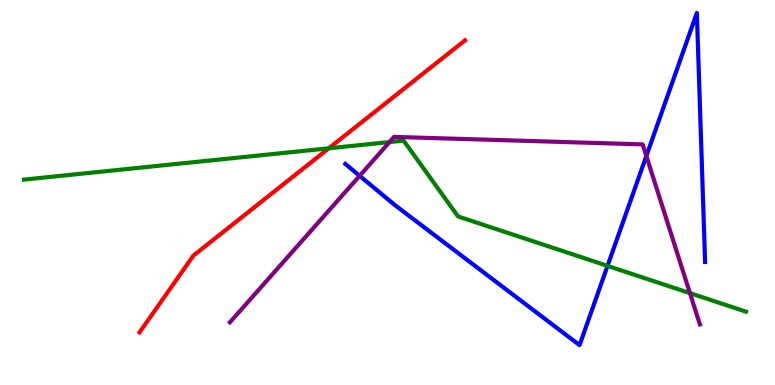[{'lines': ['blue', 'red'], 'intersections': []}, {'lines': ['green', 'red'], 'intersections': [{'x': 4.24, 'y': 6.15}]}, {'lines': ['purple', 'red'], 'intersections': []}, {'lines': ['blue', 'green'], 'intersections': [{'x': 7.84, 'y': 3.09}]}, {'lines': ['blue', 'purple'], 'intersections': [{'x': 4.64, 'y': 5.43}, {'x': 8.34, 'y': 5.95}]}, {'lines': ['green', 'purple'], 'intersections': [{'x': 5.03, 'y': 6.31}, {'x': 8.9, 'y': 2.39}]}]